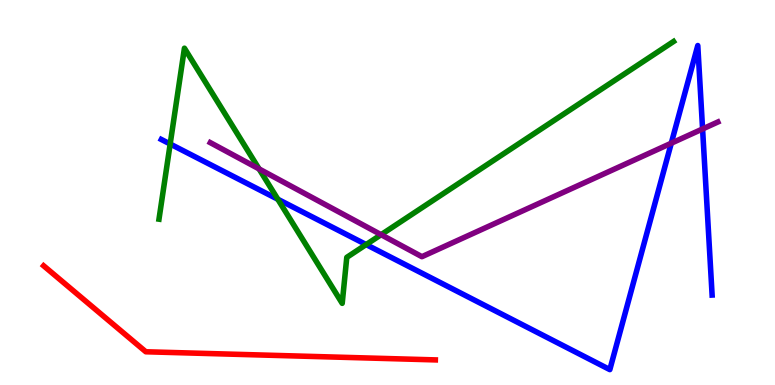[{'lines': ['blue', 'red'], 'intersections': []}, {'lines': ['green', 'red'], 'intersections': []}, {'lines': ['purple', 'red'], 'intersections': []}, {'lines': ['blue', 'green'], 'intersections': [{'x': 2.2, 'y': 6.26}, {'x': 3.58, 'y': 4.82}, {'x': 4.72, 'y': 3.65}]}, {'lines': ['blue', 'purple'], 'intersections': [{'x': 8.66, 'y': 6.28}, {'x': 9.07, 'y': 6.65}]}, {'lines': ['green', 'purple'], 'intersections': [{'x': 3.34, 'y': 5.61}, {'x': 4.92, 'y': 3.9}]}]